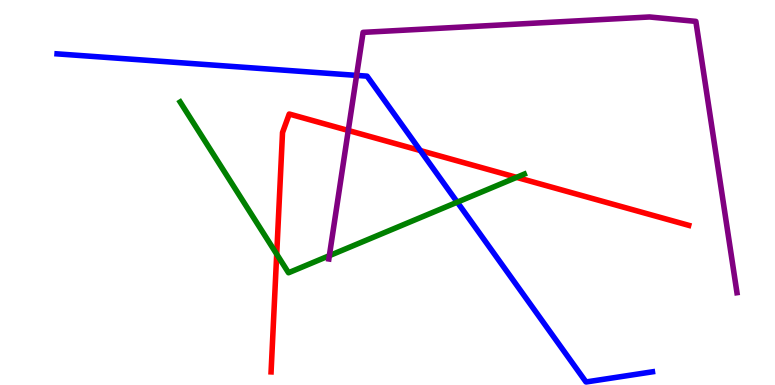[{'lines': ['blue', 'red'], 'intersections': [{'x': 5.42, 'y': 6.09}]}, {'lines': ['green', 'red'], 'intersections': [{'x': 3.57, 'y': 3.4}, {'x': 6.67, 'y': 5.39}]}, {'lines': ['purple', 'red'], 'intersections': [{'x': 4.49, 'y': 6.61}]}, {'lines': ['blue', 'green'], 'intersections': [{'x': 5.9, 'y': 4.75}]}, {'lines': ['blue', 'purple'], 'intersections': [{'x': 4.6, 'y': 8.04}]}, {'lines': ['green', 'purple'], 'intersections': [{'x': 4.25, 'y': 3.36}]}]